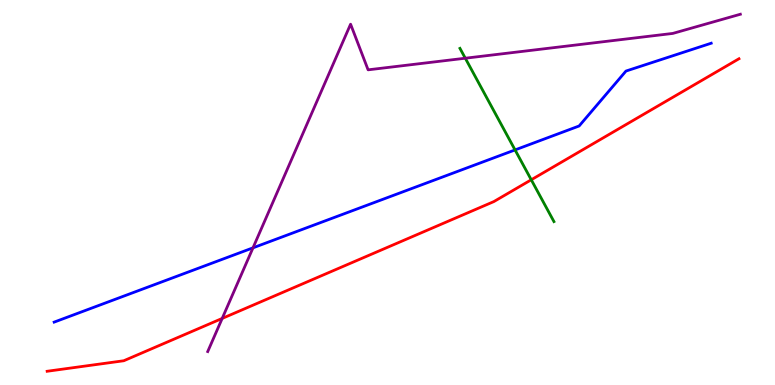[{'lines': ['blue', 'red'], 'intersections': []}, {'lines': ['green', 'red'], 'intersections': [{'x': 6.85, 'y': 5.33}]}, {'lines': ['purple', 'red'], 'intersections': [{'x': 2.87, 'y': 1.73}]}, {'lines': ['blue', 'green'], 'intersections': [{'x': 6.65, 'y': 6.11}]}, {'lines': ['blue', 'purple'], 'intersections': [{'x': 3.26, 'y': 3.56}]}, {'lines': ['green', 'purple'], 'intersections': [{'x': 6.0, 'y': 8.49}]}]